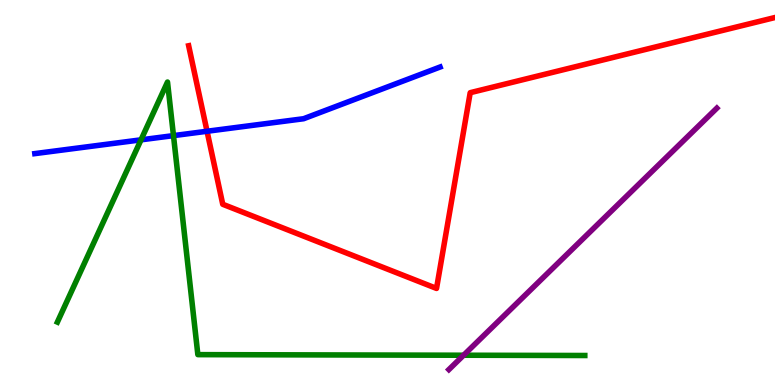[{'lines': ['blue', 'red'], 'intersections': [{'x': 2.67, 'y': 6.59}]}, {'lines': ['green', 'red'], 'intersections': []}, {'lines': ['purple', 'red'], 'intersections': []}, {'lines': ['blue', 'green'], 'intersections': [{'x': 1.82, 'y': 6.37}, {'x': 2.24, 'y': 6.48}]}, {'lines': ['blue', 'purple'], 'intersections': []}, {'lines': ['green', 'purple'], 'intersections': [{'x': 5.98, 'y': 0.773}]}]